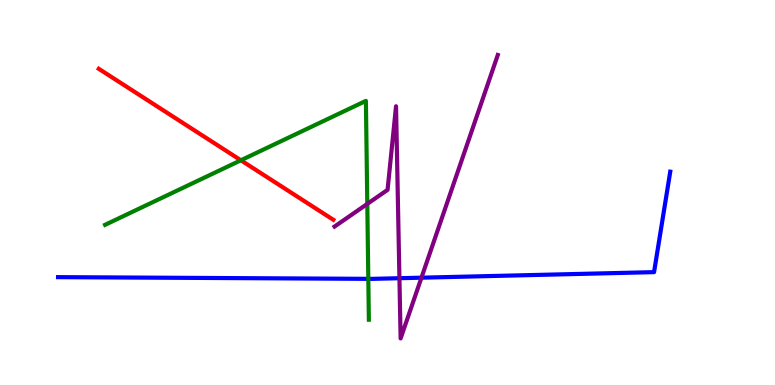[{'lines': ['blue', 'red'], 'intersections': []}, {'lines': ['green', 'red'], 'intersections': [{'x': 3.11, 'y': 5.84}]}, {'lines': ['purple', 'red'], 'intersections': []}, {'lines': ['blue', 'green'], 'intersections': [{'x': 4.75, 'y': 2.76}]}, {'lines': ['blue', 'purple'], 'intersections': [{'x': 5.15, 'y': 2.77}, {'x': 5.44, 'y': 2.79}]}, {'lines': ['green', 'purple'], 'intersections': [{'x': 4.74, 'y': 4.7}]}]